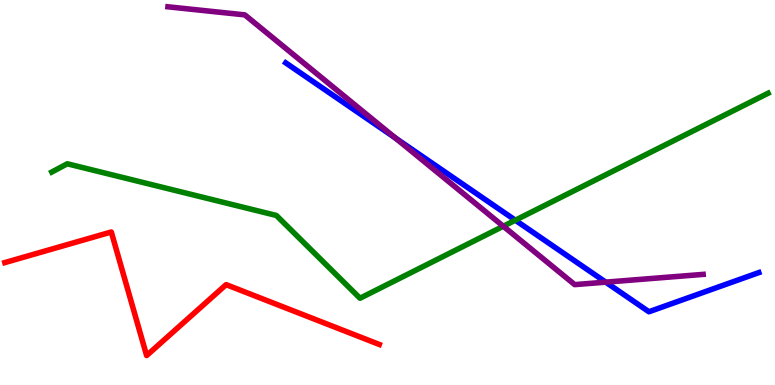[{'lines': ['blue', 'red'], 'intersections': []}, {'lines': ['green', 'red'], 'intersections': []}, {'lines': ['purple', 'red'], 'intersections': []}, {'lines': ['blue', 'green'], 'intersections': [{'x': 6.65, 'y': 4.28}]}, {'lines': ['blue', 'purple'], 'intersections': [{'x': 5.1, 'y': 6.42}, {'x': 7.82, 'y': 2.67}]}, {'lines': ['green', 'purple'], 'intersections': [{'x': 6.49, 'y': 4.12}]}]